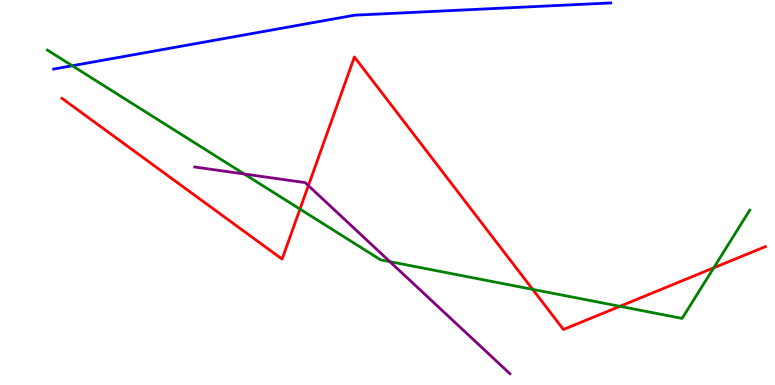[{'lines': ['blue', 'red'], 'intersections': []}, {'lines': ['green', 'red'], 'intersections': [{'x': 3.87, 'y': 4.57}, {'x': 6.87, 'y': 2.48}, {'x': 8.0, 'y': 2.04}, {'x': 9.21, 'y': 3.04}]}, {'lines': ['purple', 'red'], 'intersections': [{'x': 3.98, 'y': 5.18}]}, {'lines': ['blue', 'green'], 'intersections': [{'x': 0.932, 'y': 8.29}]}, {'lines': ['blue', 'purple'], 'intersections': []}, {'lines': ['green', 'purple'], 'intersections': [{'x': 3.15, 'y': 5.48}, {'x': 5.03, 'y': 3.2}]}]